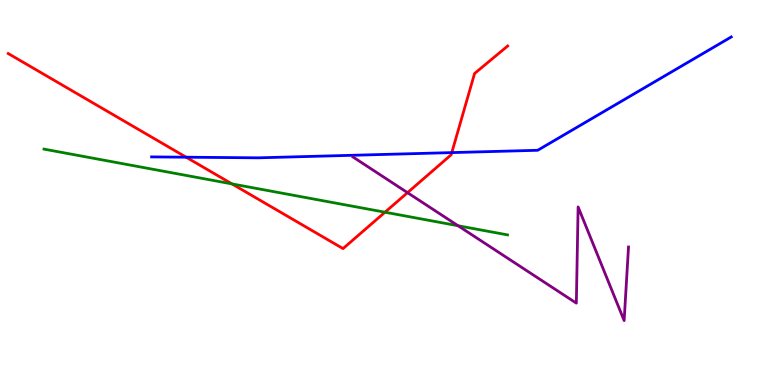[{'lines': ['blue', 'red'], 'intersections': [{'x': 2.4, 'y': 5.92}, {'x': 5.83, 'y': 6.04}]}, {'lines': ['green', 'red'], 'intersections': [{'x': 2.99, 'y': 5.22}, {'x': 4.97, 'y': 4.49}]}, {'lines': ['purple', 'red'], 'intersections': [{'x': 5.26, 'y': 5.0}]}, {'lines': ['blue', 'green'], 'intersections': []}, {'lines': ['blue', 'purple'], 'intersections': []}, {'lines': ['green', 'purple'], 'intersections': [{'x': 5.91, 'y': 4.14}]}]